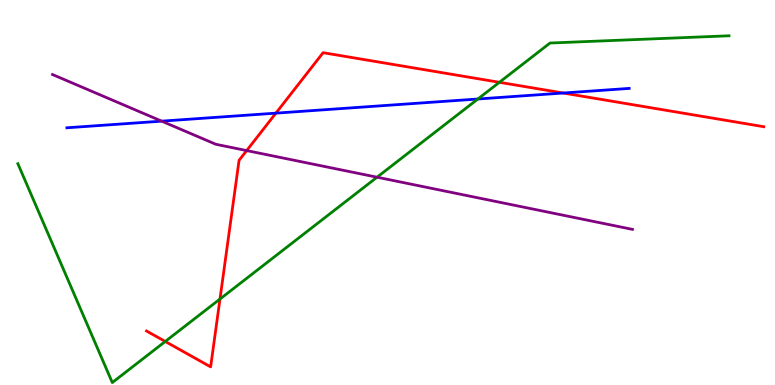[{'lines': ['blue', 'red'], 'intersections': [{'x': 3.56, 'y': 7.06}, {'x': 7.27, 'y': 7.58}]}, {'lines': ['green', 'red'], 'intersections': [{'x': 2.13, 'y': 1.13}, {'x': 2.84, 'y': 2.23}, {'x': 6.44, 'y': 7.86}]}, {'lines': ['purple', 'red'], 'intersections': [{'x': 3.18, 'y': 6.09}]}, {'lines': ['blue', 'green'], 'intersections': [{'x': 6.17, 'y': 7.43}]}, {'lines': ['blue', 'purple'], 'intersections': [{'x': 2.09, 'y': 6.85}]}, {'lines': ['green', 'purple'], 'intersections': [{'x': 4.87, 'y': 5.4}]}]